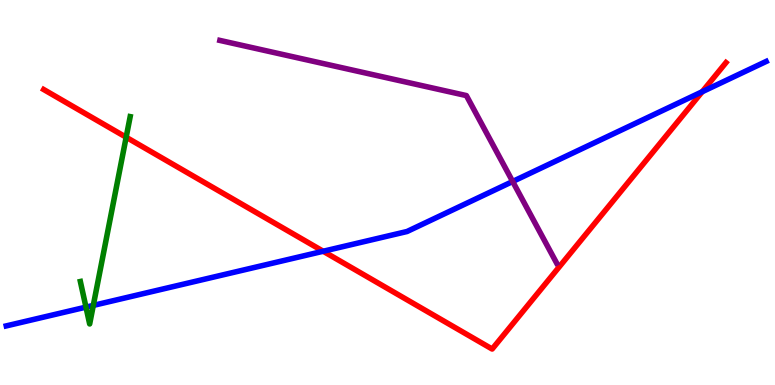[{'lines': ['blue', 'red'], 'intersections': [{'x': 4.17, 'y': 3.47}, {'x': 9.06, 'y': 7.62}]}, {'lines': ['green', 'red'], 'intersections': [{'x': 1.63, 'y': 6.44}]}, {'lines': ['purple', 'red'], 'intersections': []}, {'lines': ['blue', 'green'], 'intersections': [{'x': 1.11, 'y': 2.02}, {'x': 1.2, 'y': 2.07}]}, {'lines': ['blue', 'purple'], 'intersections': [{'x': 6.62, 'y': 5.29}]}, {'lines': ['green', 'purple'], 'intersections': []}]